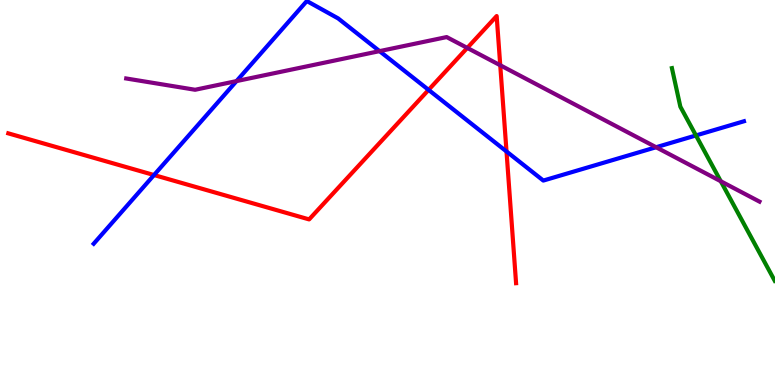[{'lines': ['blue', 'red'], 'intersections': [{'x': 1.99, 'y': 5.45}, {'x': 5.53, 'y': 7.67}, {'x': 6.54, 'y': 6.07}]}, {'lines': ['green', 'red'], 'intersections': []}, {'lines': ['purple', 'red'], 'intersections': [{'x': 6.03, 'y': 8.76}, {'x': 6.45, 'y': 8.3}]}, {'lines': ['blue', 'green'], 'intersections': [{'x': 8.98, 'y': 6.48}]}, {'lines': ['blue', 'purple'], 'intersections': [{'x': 3.05, 'y': 7.89}, {'x': 4.9, 'y': 8.67}, {'x': 8.47, 'y': 6.18}]}, {'lines': ['green', 'purple'], 'intersections': [{'x': 9.3, 'y': 5.29}]}]